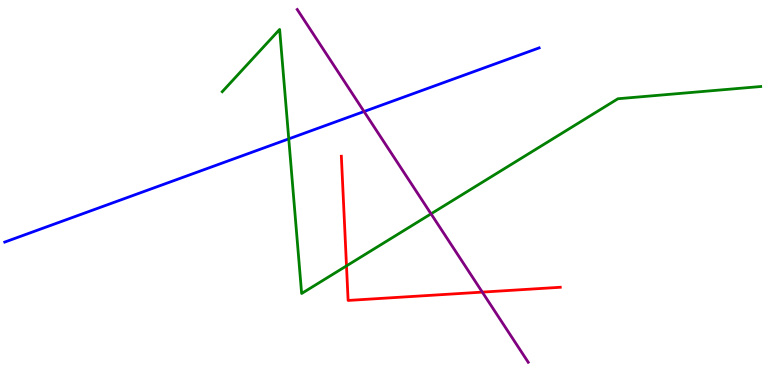[{'lines': ['blue', 'red'], 'intersections': []}, {'lines': ['green', 'red'], 'intersections': [{'x': 4.47, 'y': 3.09}]}, {'lines': ['purple', 'red'], 'intersections': [{'x': 6.22, 'y': 2.41}]}, {'lines': ['blue', 'green'], 'intersections': [{'x': 3.73, 'y': 6.39}]}, {'lines': ['blue', 'purple'], 'intersections': [{'x': 4.7, 'y': 7.1}]}, {'lines': ['green', 'purple'], 'intersections': [{'x': 5.56, 'y': 4.45}]}]